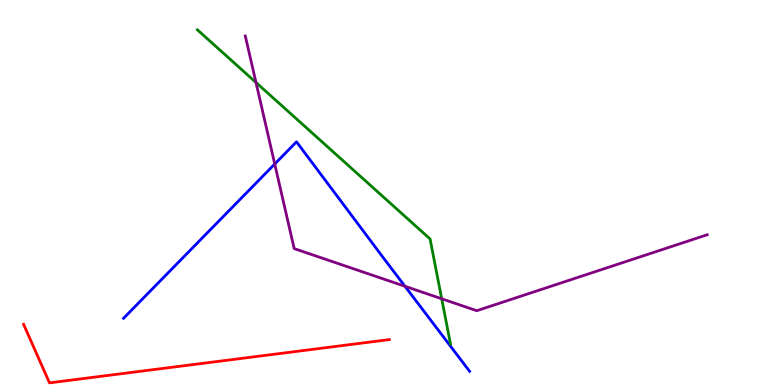[{'lines': ['blue', 'red'], 'intersections': []}, {'lines': ['green', 'red'], 'intersections': []}, {'lines': ['purple', 'red'], 'intersections': []}, {'lines': ['blue', 'green'], 'intersections': []}, {'lines': ['blue', 'purple'], 'intersections': [{'x': 3.54, 'y': 5.74}, {'x': 5.23, 'y': 2.56}]}, {'lines': ['green', 'purple'], 'intersections': [{'x': 3.3, 'y': 7.86}, {'x': 5.7, 'y': 2.24}]}]